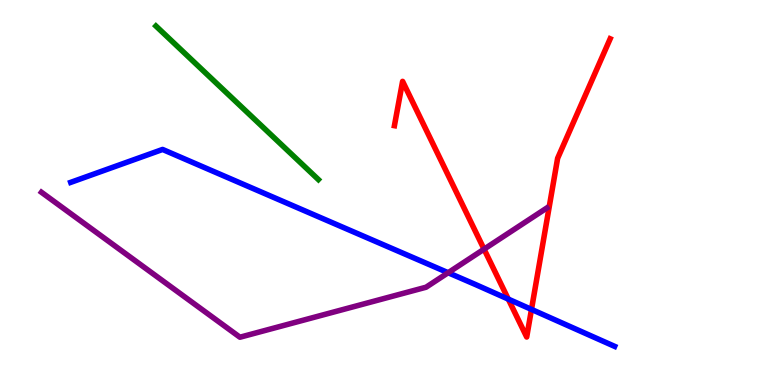[{'lines': ['blue', 'red'], 'intersections': [{'x': 6.56, 'y': 2.23}, {'x': 6.86, 'y': 1.96}]}, {'lines': ['green', 'red'], 'intersections': []}, {'lines': ['purple', 'red'], 'intersections': [{'x': 6.25, 'y': 3.53}]}, {'lines': ['blue', 'green'], 'intersections': []}, {'lines': ['blue', 'purple'], 'intersections': [{'x': 5.78, 'y': 2.92}]}, {'lines': ['green', 'purple'], 'intersections': []}]